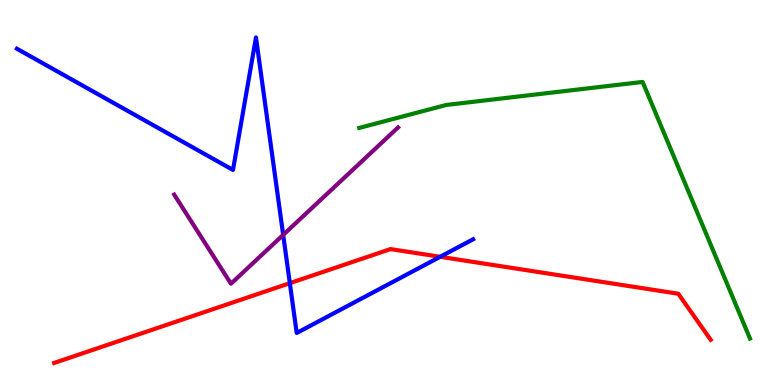[{'lines': ['blue', 'red'], 'intersections': [{'x': 3.74, 'y': 2.65}, {'x': 5.68, 'y': 3.33}]}, {'lines': ['green', 'red'], 'intersections': []}, {'lines': ['purple', 'red'], 'intersections': []}, {'lines': ['blue', 'green'], 'intersections': []}, {'lines': ['blue', 'purple'], 'intersections': [{'x': 3.65, 'y': 3.9}]}, {'lines': ['green', 'purple'], 'intersections': []}]